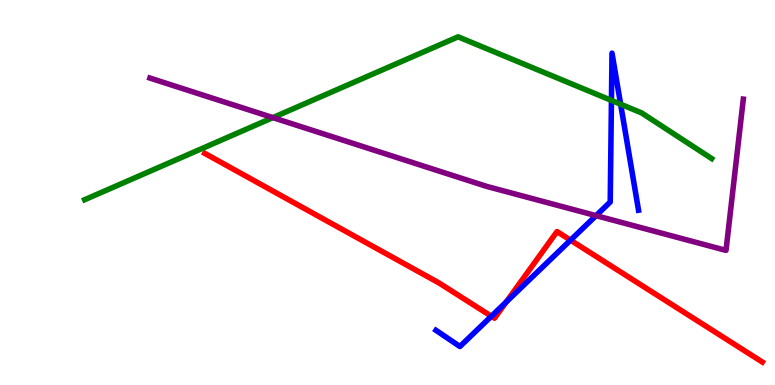[{'lines': ['blue', 'red'], 'intersections': [{'x': 6.34, 'y': 1.79}, {'x': 6.53, 'y': 2.16}, {'x': 7.36, 'y': 3.76}]}, {'lines': ['green', 'red'], 'intersections': []}, {'lines': ['purple', 'red'], 'intersections': []}, {'lines': ['blue', 'green'], 'intersections': [{'x': 7.89, 'y': 7.39}, {'x': 8.01, 'y': 7.29}]}, {'lines': ['blue', 'purple'], 'intersections': [{'x': 7.69, 'y': 4.4}]}, {'lines': ['green', 'purple'], 'intersections': [{'x': 3.52, 'y': 6.94}]}]